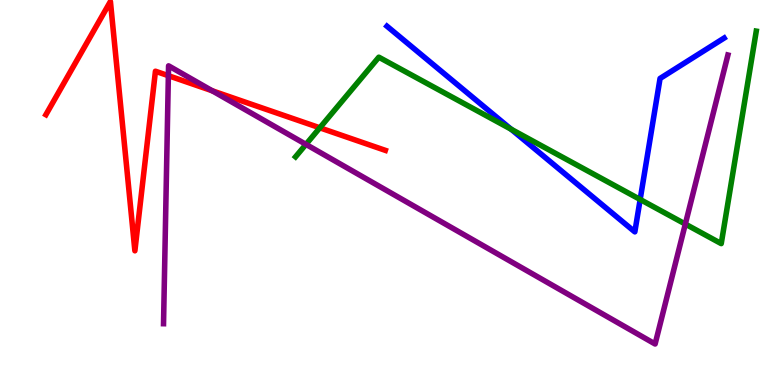[{'lines': ['blue', 'red'], 'intersections': []}, {'lines': ['green', 'red'], 'intersections': [{'x': 4.13, 'y': 6.68}]}, {'lines': ['purple', 'red'], 'intersections': [{'x': 2.17, 'y': 8.03}, {'x': 2.74, 'y': 7.64}]}, {'lines': ['blue', 'green'], 'intersections': [{'x': 6.6, 'y': 6.64}, {'x': 8.26, 'y': 4.82}]}, {'lines': ['blue', 'purple'], 'intersections': []}, {'lines': ['green', 'purple'], 'intersections': [{'x': 3.95, 'y': 6.25}, {'x': 8.84, 'y': 4.18}]}]